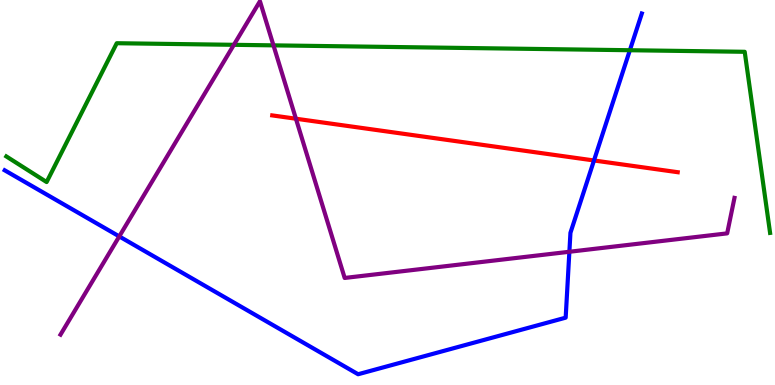[{'lines': ['blue', 'red'], 'intersections': [{'x': 7.66, 'y': 5.83}]}, {'lines': ['green', 'red'], 'intersections': []}, {'lines': ['purple', 'red'], 'intersections': [{'x': 3.82, 'y': 6.92}]}, {'lines': ['blue', 'green'], 'intersections': [{'x': 8.13, 'y': 8.7}]}, {'lines': ['blue', 'purple'], 'intersections': [{'x': 1.54, 'y': 3.86}, {'x': 7.35, 'y': 3.46}]}, {'lines': ['green', 'purple'], 'intersections': [{'x': 3.02, 'y': 8.84}, {'x': 3.53, 'y': 8.82}]}]